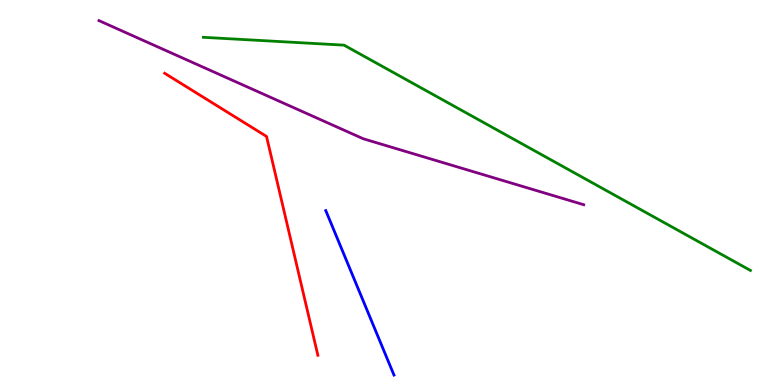[{'lines': ['blue', 'red'], 'intersections': []}, {'lines': ['green', 'red'], 'intersections': []}, {'lines': ['purple', 'red'], 'intersections': []}, {'lines': ['blue', 'green'], 'intersections': []}, {'lines': ['blue', 'purple'], 'intersections': []}, {'lines': ['green', 'purple'], 'intersections': []}]